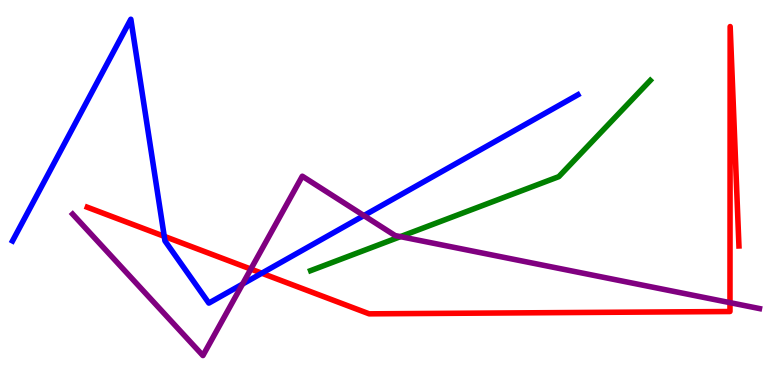[{'lines': ['blue', 'red'], 'intersections': [{'x': 2.12, 'y': 3.86}, {'x': 3.38, 'y': 2.9}]}, {'lines': ['green', 'red'], 'intersections': []}, {'lines': ['purple', 'red'], 'intersections': [{'x': 3.24, 'y': 3.01}, {'x': 9.42, 'y': 2.14}]}, {'lines': ['blue', 'green'], 'intersections': []}, {'lines': ['blue', 'purple'], 'intersections': [{'x': 3.13, 'y': 2.62}, {'x': 4.7, 'y': 4.4}]}, {'lines': ['green', 'purple'], 'intersections': [{'x': 5.17, 'y': 3.85}]}]